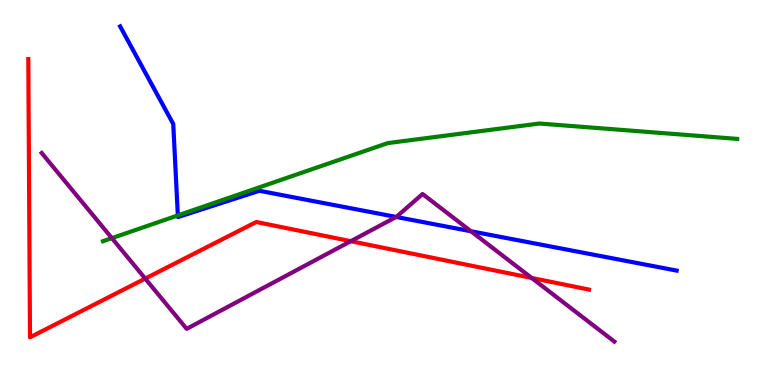[{'lines': ['blue', 'red'], 'intersections': []}, {'lines': ['green', 'red'], 'intersections': []}, {'lines': ['purple', 'red'], 'intersections': [{'x': 1.87, 'y': 2.76}, {'x': 4.53, 'y': 3.74}, {'x': 6.86, 'y': 2.78}]}, {'lines': ['blue', 'green'], 'intersections': [{'x': 2.29, 'y': 4.4}]}, {'lines': ['blue', 'purple'], 'intersections': [{'x': 5.11, 'y': 4.36}, {'x': 6.08, 'y': 3.99}]}, {'lines': ['green', 'purple'], 'intersections': [{'x': 1.44, 'y': 3.81}]}]